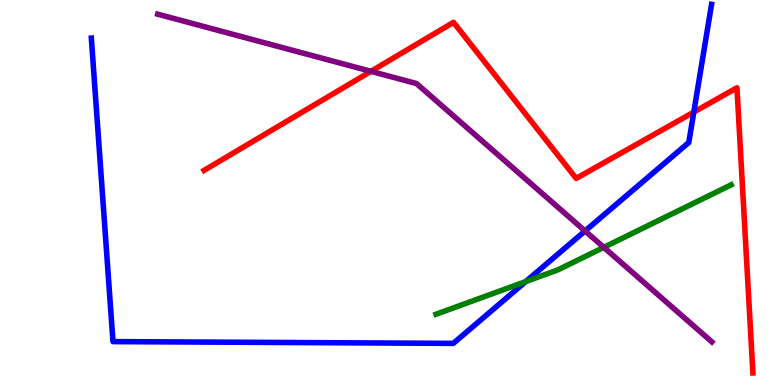[{'lines': ['blue', 'red'], 'intersections': [{'x': 8.95, 'y': 7.09}]}, {'lines': ['green', 'red'], 'intersections': []}, {'lines': ['purple', 'red'], 'intersections': [{'x': 4.79, 'y': 8.15}]}, {'lines': ['blue', 'green'], 'intersections': [{'x': 6.78, 'y': 2.69}]}, {'lines': ['blue', 'purple'], 'intersections': [{'x': 7.55, 'y': 4.0}]}, {'lines': ['green', 'purple'], 'intersections': [{'x': 7.79, 'y': 3.58}]}]